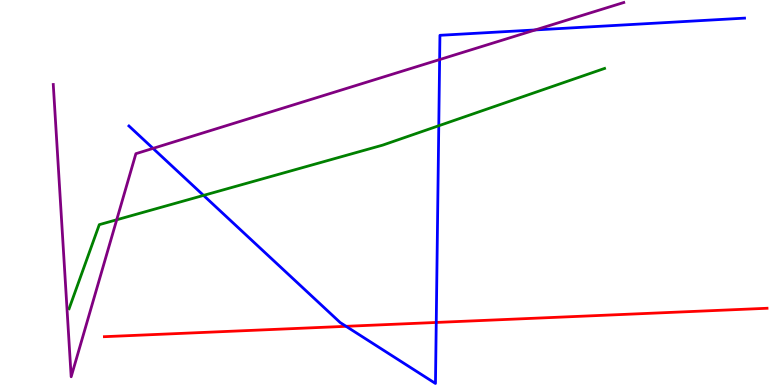[{'lines': ['blue', 'red'], 'intersections': [{'x': 4.47, 'y': 1.52}, {'x': 5.63, 'y': 1.62}]}, {'lines': ['green', 'red'], 'intersections': []}, {'lines': ['purple', 'red'], 'intersections': []}, {'lines': ['blue', 'green'], 'intersections': [{'x': 2.63, 'y': 4.92}, {'x': 5.66, 'y': 6.73}]}, {'lines': ['blue', 'purple'], 'intersections': [{'x': 1.97, 'y': 6.15}, {'x': 5.67, 'y': 8.45}, {'x': 6.91, 'y': 9.22}]}, {'lines': ['green', 'purple'], 'intersections': [{'x': 1.51, 'y': 4.29}]}]